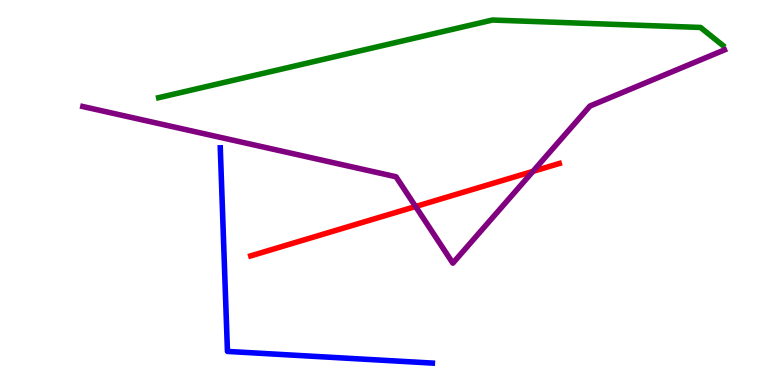[{'lines': ['blue', 'red'], 'intersections': []}, {'lines': ['green', 'red'], 'intersections': []}, {'lines': ['purple', 'red'], 'intersections': [{'x': 5.36, 'y': 4.64}, {'x': 6.88, 'y': 5.55}]}, {'lines': ['blue', 'green'], 'intersections': []}, {'lines': ['blue', 'purple'], 'intersections': []}, {'lines': ['green', 'purple'], 'intersections': []}]